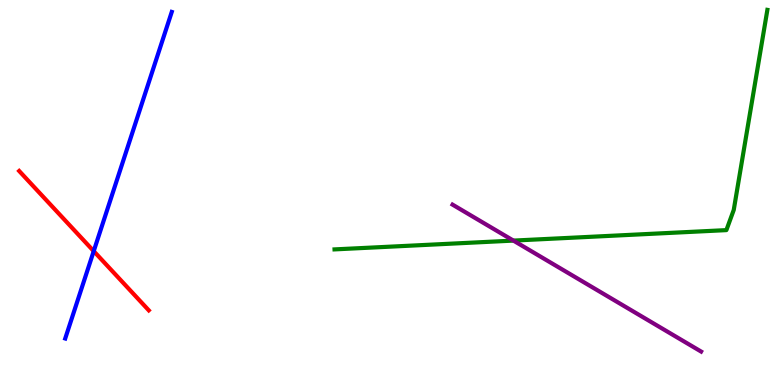[{'lines': ['blue', 'red'], 'intersections': [{'x': 1.21, 'y': 3.48}]}, {'lines': ['green', 'red'], 'intersections': []}, {'lines': ['purple', 'red'], 'intersections': []}, {'lines': ['blue', 'green'], 'intersections': []}, {'lines': ['blue', 'purple'], 'intersections': []}, {'lines': ['green', 'purple'], 'intersections': [{'x': 6.62, 'y': 3.75}]}]